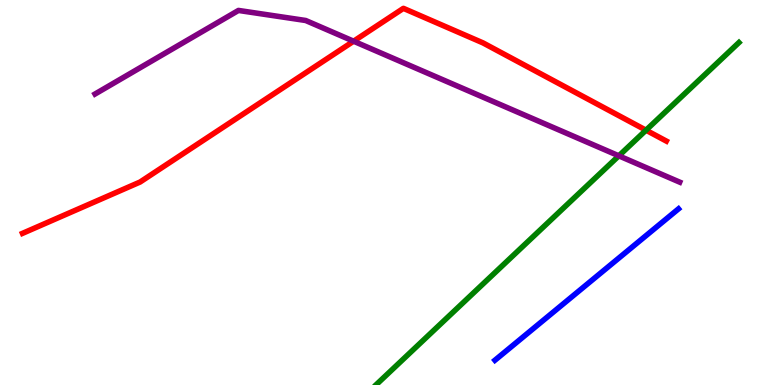[{'lines': ['blue', 'red'], 'intersections': []}, {'lines': ['green', 'red'], 'intersections': [{'x': 8.34, 'y': 6.62}]}, {'lines': ['purple', 'red'], 'intersections': [{'x': 4.56, 'y': 8.93}]}, {'lines': ['blue', 'green'], 'intersections': []}, {'lines': ['blue', 'purple'], 'intersections': []}, {'lines': ['green', 'purple'], 'intersections': [{'x': 7.98, 'y': 5.95}]}]